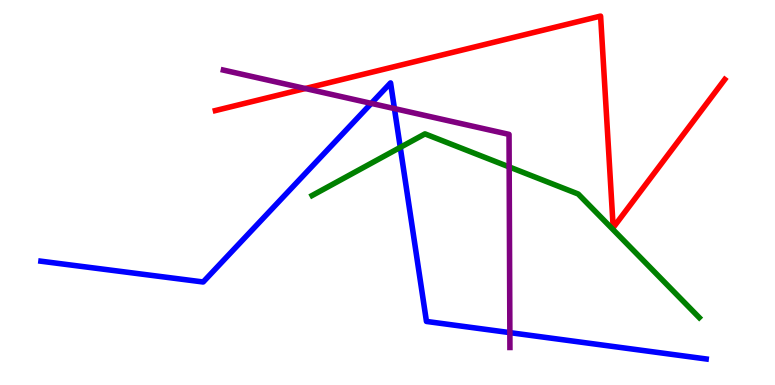[{'lines': ['blue', 'red'], 'intersections': []}, {'lines': ['green', 'red'], 'intersections': []}, {'lines': ['purple', 'red'], 'intersections': [{'x': 3.94, 'y': 7.7}]}, {'lines': ['blue', 'green'], 'intersections': [{'x': 5.16, 'y': 6.17}]}, {'lines': ['blue', 'purple'], 'intersections': [{'x': 4.79, 'y': 7.31}, {'x': 5.09, 'y': 7.18}, {'x': 6.58, 'y': 1.36}]}, {'lines': ['green', 'purple'], 'intersections': [{'x': 6.57, 'y': 5.66}]}]